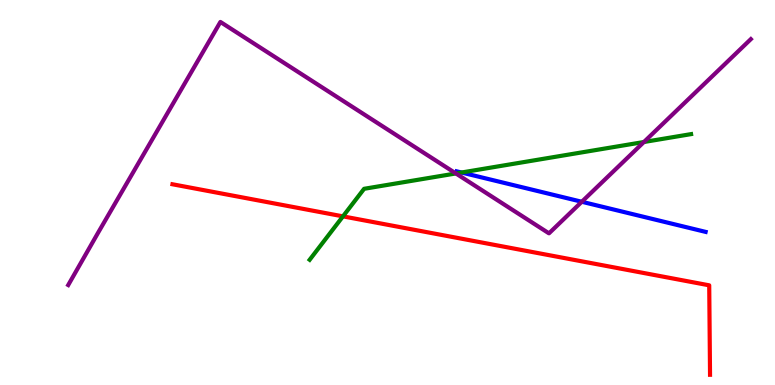[{'lines': ['blue', 'red'], 'intersections': []}, {'lines': ['green', 'red'], 'intersections': [{'x': 4.43, 'y': 4.38}]}, {'lines': ['purple', 'red'], 'intersections': []}, {'lines': ['blue', 'green'], 'intersections': [{'x': 5.96, 'y': 5.52}]}, {'lines': ['blue', 'purple'], 'intersections': [{'x': 7.51, 'y': 4.76}]}, {'lines': ['green', 'purple'], 'intersections': [{'x': 5.88, 'y': 5.49}, {'x': 8.31, 'y': 6.31}]}]